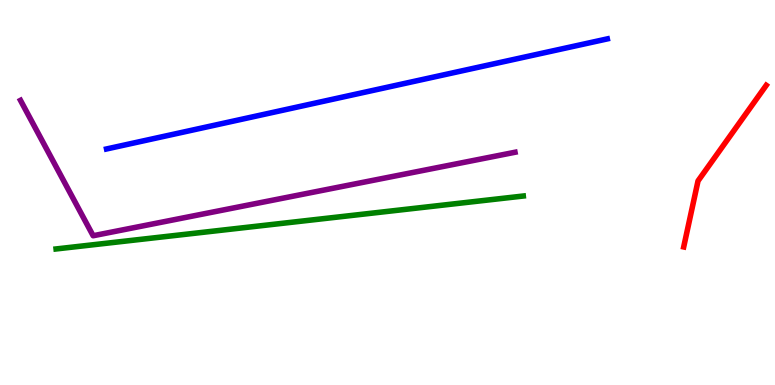[{'lines': ['blue', 'red'], 'intersections': []}, {'lines': ['green', 'red'], 'intersections': []}, {'lines': ['purple', 'red'], 'intersections': []}, {'lines': ['blue', 'green'], 'intersections': []}, {'lines': ['blue', 'purple'], 'intersections': []}, {'lines': ['green', 'purple'], 'intersections': []}]